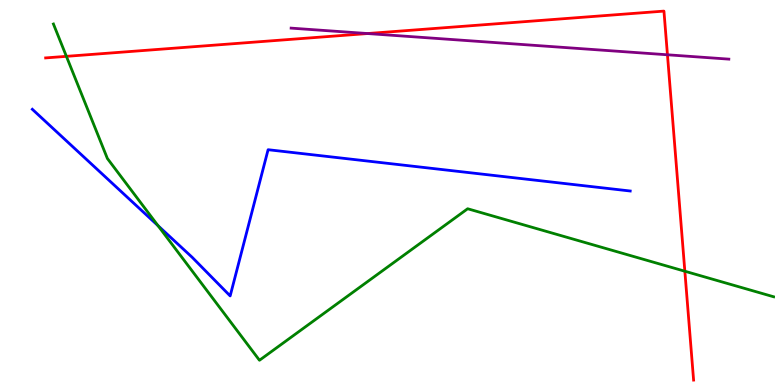[{'lines': ['blue', 'red'], 'intersections': []}, {'lines': ['green', 'red'], 'intersections': [{'x': 0.857, 'y': 8.54}, {'x': 8.84, 'y': 2.96}]}, {'lines': ['purple', 'red'], 'intersections': [{'x': 4.74, 'y': 9.13}, {'x': 8.61, 'y': 8.58}]}, {'lines': ['blue', 'green'], 'intersections': [{'x': 2.04, 'y': 4.14}]}, {'lines': ['blue', 'purple'], 'intersections': []}, {'lines': ['green', 'purple'], 'intersections': []}]